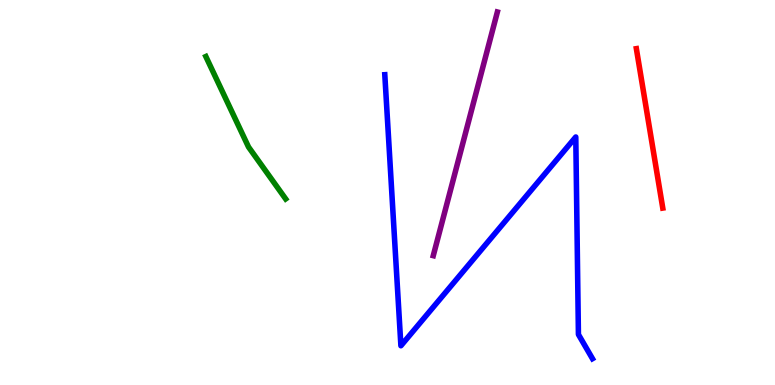[{'lines': ['blue', 'red'], 'intersections': []}, {'lines': ['green', 'red'], 'intersections': []}, {'lines': ['purple', 'red'], 'intersections': []}, {'lines': ['blue', 'green'], 'intersections': []}, {'lines': ['blue', 'purple'], 'intersections': []}, {'lines': ['green', 'purple'], 'intersections': []}]